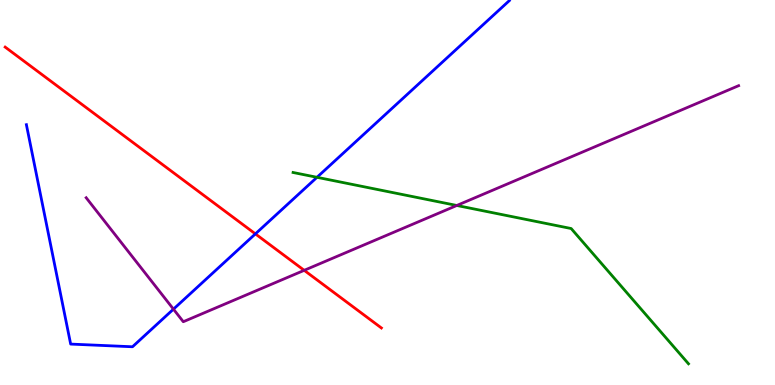[{'lines': ['blue', 'red'], 'intersections': [{'x': 3.3, 'y': 3.93}]}, {'lines': ['green', 'red'], 'intersections': []}, {'lines': ['purple', 'red'], 'intersections': [{'x': 3.93, 'y': 2.98}]}, {'lines': ['blue', 'green'], 'intersections': [{'x': 4.09, 'y': 5.39}]}, {'lines': ['blue', 'purple'], 'intersections': [{'x': 2.24, 'y': 1.97}]}, {'lines': ['green', 'purple'], 'intersections': [{'x': 5.89, 'y': 4.66}]}]